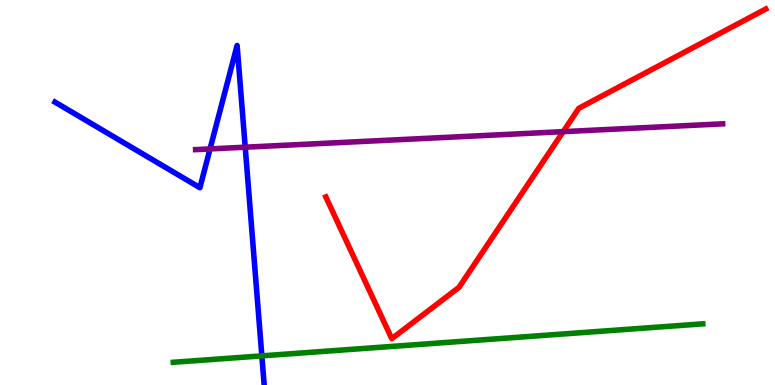[{'lines': ['blue', 'red'], 'intersections': []}, {'lines': ['green', 'red'], 'intersections': []}, {'lines': ['purple', 'red'], 'intersections': [{'x': 7.27, 'y': 6.58}]}, {'lines': ['blue', 'green'], 'intersections': [{'x': 3.38, 'y': 0.757}]}, {'lines': ['blue', 'purple'], 'intersections': [{'x': 2.71, 'y': 6.13}, {'x': 3.16, 'y': 6.18}]}, {'lines': ['green', 'purple'], 'intersections': []}]